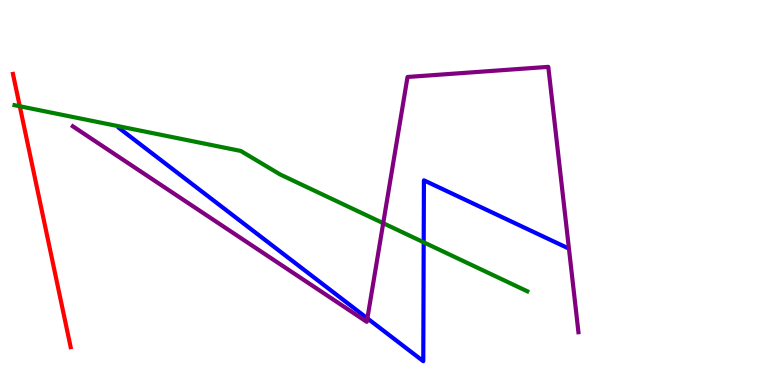[{'lines': ['blue', 'red'], 'intersections': []}, {'lines': ['green', 'red'], 'intersections': [{'x': 0.255, 'y': 7.24}]}, {'lines': ['purple', 'red'], 'intersections': []}, {'lines': ['blue', 'green'], 'intersections': [{'x': 5.47, 'y': 3.71}]}, {'lines': ['blue', 'purple'], 'intersections': [{'x': 4.74, 'y': 1.73}]}, {'lines': ['green', 'purple'], 'intersections': [{'x': 4.94, 'y': 4.2}]}]